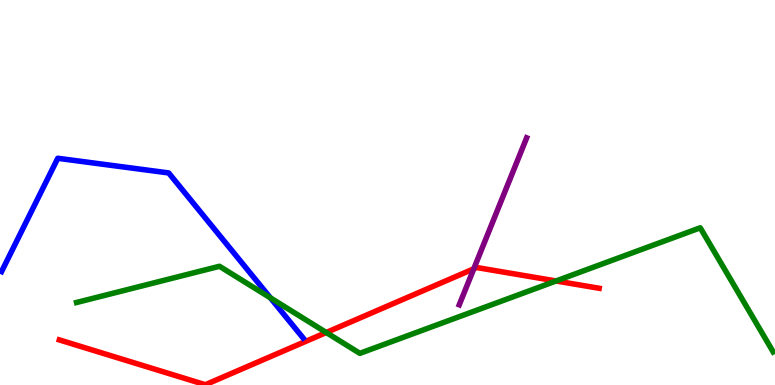[{'lines': ['blue', 'red'], 'intersections': []}, {'lines': ['green', 'red'], 'intersections': [{'x': 4.21, 'y': 1.36}, {'x': 7.17, 'y': 2.7}]}, {'lines': ['purple', 'red'], 'intersections': [{'x': 6.11, 'y': 3.02}]}, {'lines': ['blue', 'green'], 'intersections': [{'x': 3.49, 'y': 2.26}]}, {'lines': ['blue', 'purple'], 'intersections': []}, {'lines': ['green', 'purple'], 'intersections': []}]